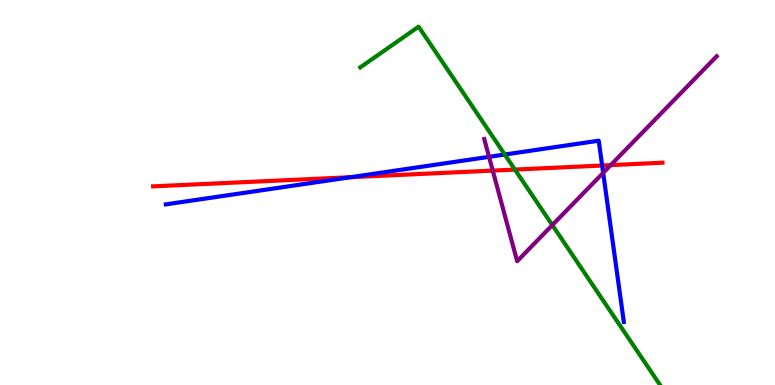[{'lines': ['blue', 'red'], 'intersections': [{'x': 4.52, 'y': 5.4}, {'x': 7.77, 'y': 5.7}]}, {'lines': ['green', 'red'], 'intersections': [{'x': 6.64, 'y': 5.6}]}, {'lines': ['purple', 'red'], 'intersections': [{'x': 6.36, 'y': 5.57}, {'x': 7.88, 'y': 5.71}]}, {'lines': ['blue', 'green'], 'intersections': [{'x': 6.51, 'y': 5.99}]}, {'lines': ['blue', 'purple'], 'intersections': [{'x': 6.31, 'y': 5.93}, {'x': 7.78, 'y': 5.51}]}, {'lines': ['green', 'purple'], 'intersections': [{'x': 7.13, 'y': 4.15}]}]